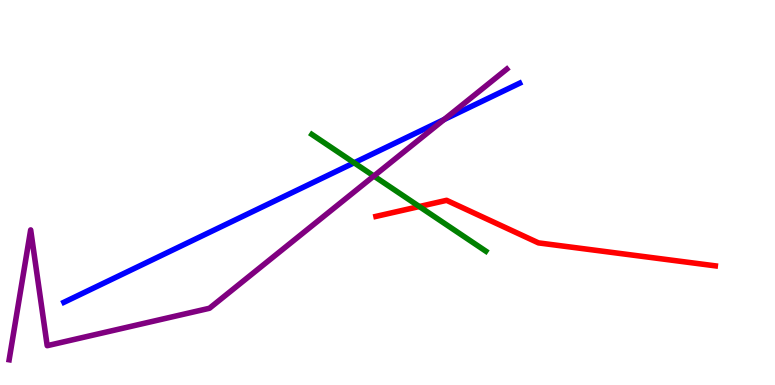[{'lines': ['blue', 'red'], 'intersections': []}, {'lines': ['green', 'red'], 'intersections': [{'x': 5.41, 'y': 4.64}]}, {'lines': ['purple', 'red'], 'intersections': []}, {'lines': ['blue', 'green'], 'intersections': [{'x': 4.57, 'y': 5.77}]}, {'lines': ['blue', 'purple'], 'intersections': [{'x': 5.73, 'y': 6.9}]}, {'lines': ['green', 'purple'], 'intersections': [{'x': 4.82, 'y': 5.43}]}]